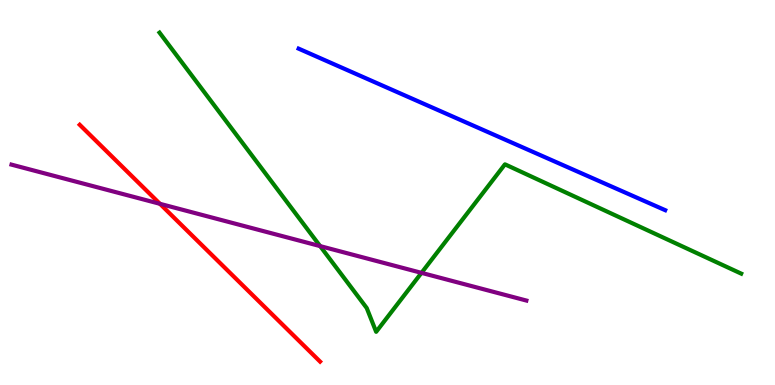[{'lines': ['blue', 'red'], 'intersections': []}, {'lines': ['green', 'red'], 'intersections': []}, {'lines': ['purple', 'red'], 'intersections': [{'x': 2.06, 'y': 4.71}]}, {'lines': ['blue', 'green'], 'intersections': []}, {'lines': ['blue', 'purple'], 'intersections': []}, {'lines': ['green', 'purple'], 'intersections': [{'x': 4.13, 'y': 3.61}, {'x': 5.44, 'y': 2.91}]}]